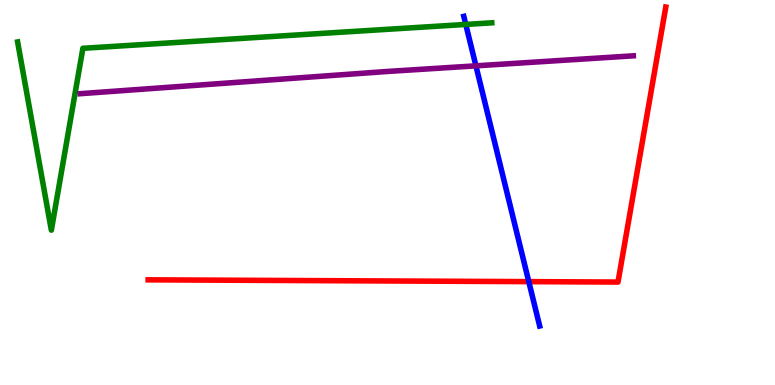[{'lines': ['blue', 'red'], 'intersections': [{'x': 6.82, 'y': 2.68}]}, {'lines': ['green', 'red'], 'intersections': []}, {'lines': ['purple', 'red'], 'intersections': []}, {'lines': ['blue', 'green'], 'intersections': [{'x': 6.01, 'y': 9.37}]}, {'lines': ['blue', 'purple'], 'intersections': [{'x': 6.14, 'y': 8.29}]}, {'lines': ['green', 'purple'], 'intersections': []}]